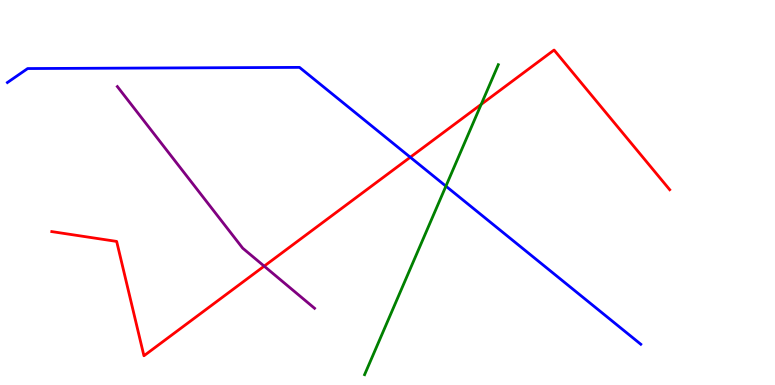[{'lines': ['blue', 'red'], 'intersections': [{'x': 5.29, 'y': 5.92}]}, {'lines': ['green', 'red'], 'intersections': [{'x': 6.21, 'y': 7.29}]}, {'lines': ['purple', 'red'], 'intersections': [{'x': 3.41, 'y': 3.09}]}, {'lines': ['blue', 'green'], 'intersections': [{'x': 5.75, 'y': 5.16}]}, {'lines': ['blue', 'purple'], 'intersections': []}, {'lines': ['green', 'purple'], 'intersections': []}]